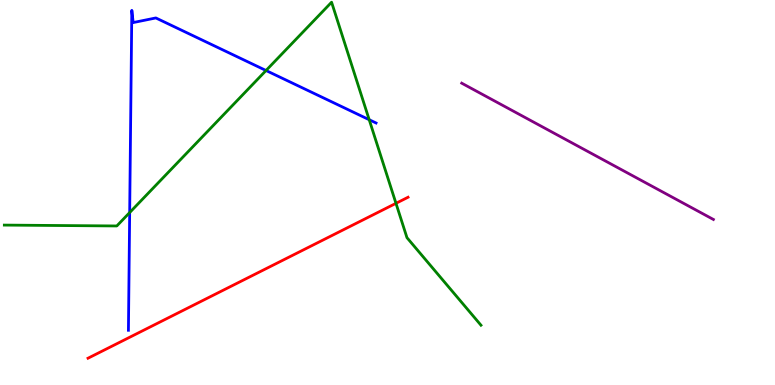[{'lines': ['blue', 'red'], 'intersections': []}, {'lines': ['green', 'red'], 'intersections': [{'x': 5.11, 'y': 4.72}]}, {'lines': ['purple', 'red'], 'intersections': []}, {'lines': ['blue', 'green'], 'intersections': [{'x': 1.67, 'y': 4.48}, {'x': 3.43, 'y': 8.17}, {'x': 4.76, 'y': 6.89}]}, {'lines': ['blue', 'purple'], 'intersections': []}, {'lines': ['green', 'purple'], 'intersections': []}]